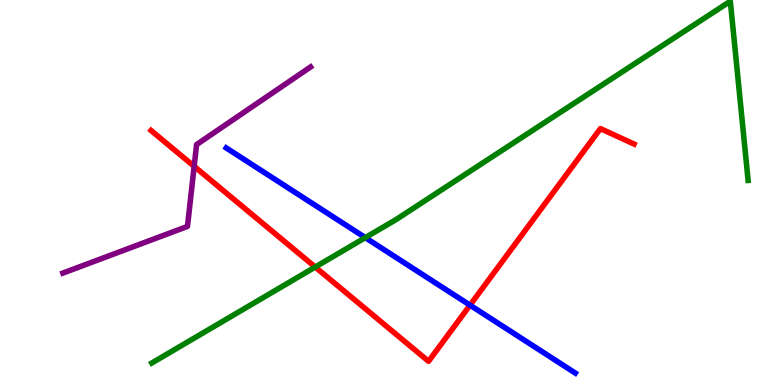[{'lines': ['blue', 'red'], 'intersections': [{'x': 6.06, 'y': 2.07}]}, {'lines': ['green', 'red'], 'intersections': [{'x': 4.07, 'y': 3.06}]}, {'lines': ['purple', 'red'], 'intersections': [{'x': 2.51, 'y': 5.68}]}, {'lines': ['blue', 'green'], 'intersections': [{'x': 4.71, 'y': 3.83}]}, {'lines': ['blue', 'purple'], 'intersections': []}, {'lines': ['green', 'purple'], 'intersections': []}]